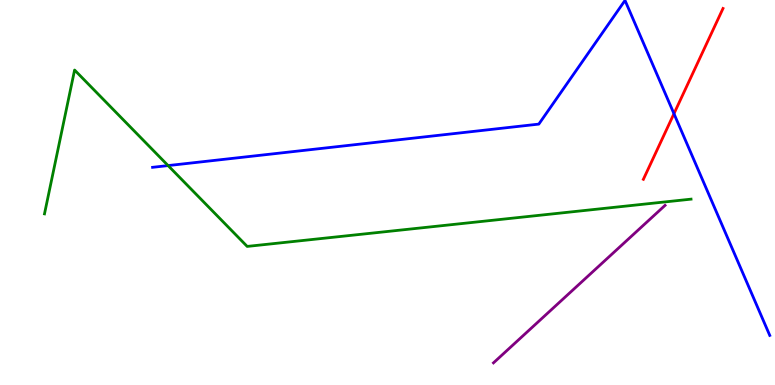[{'lines': ['blue', 'red'], 'intersections': [{'x': 8.7, 'y': 7.05}]}, {'lines': ['green', 'red'], 'intersections': []}, {'lines': ['purple', 'red'], 'intersections': []}, {'lines': ['blue', 'green'], 'intersections': [{'x': 2.17, 'y': 5.7}]}, {'lines': ['blue', 'purple'], 'intersections': []}, {'lines': ['green', 'purple'], 'intersections': []}]